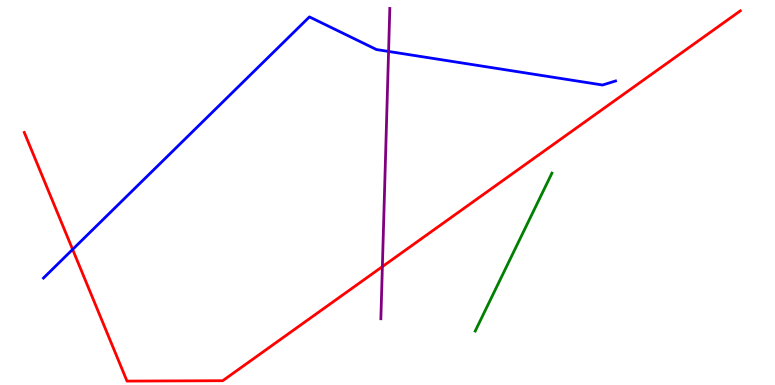[{'lines': ['blue', 'red'], 'intersections': [{'x': 0.937, 'y': 3.52}]}, {'lines': ['green', 'red'], 'intersections': []}, {'lines': ['purple', 'red'], 'intersections': [{'x': 4.93, 'y': 3.07}]}, {'lines': ['blue', 'green'], 'intersections': []}, {'lines': ['blue', 'purple'], 'intersections': [{'x': 5.01, 'y': 8.66}]}, {'lines': ['green', 'purple'], 'intersections': []}]